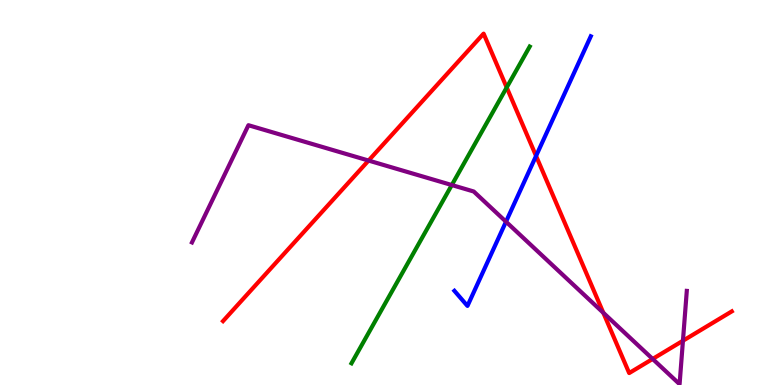[{'lines': ['blue', 'red'], 'intersections': [{'x': 6.92, 'y': 5.95}]}, {'lines': ['green', 'red'], 'intersections': [{'x': 6.54, 'y': 7.73}]}, {'lines': ['purple', 'red'], 'intersections': [{'x': 4.76, 'y': 5.83}, {'x': 7.78, 'y': 1.88}, {'x': 8.42, 'y': 0.677}, {'x': 8.81, 'y': 1.15}]}, {'lines': ['blue', 'green'], 'intersections': []}, {'lines': ['blue', 'purple'], 'intersections': [{'x': 6.53, 'y': 4.24}]}, {'lines': ['green', 'purple'], 'intersections': [{'x': 5.83, 'y': 5.19}]}]